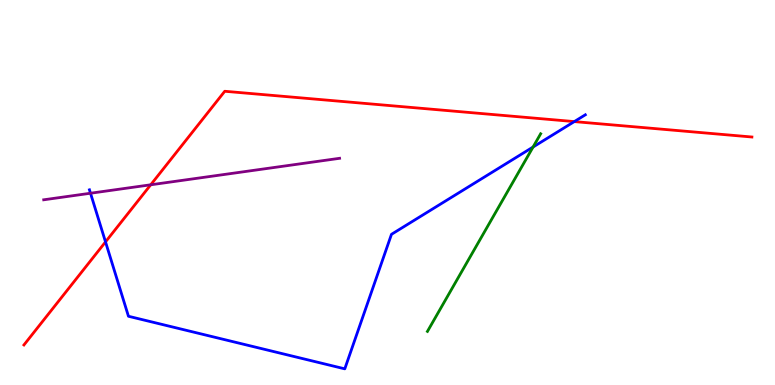[{'lines': ['blue', 'red'], 'intersections': [{'x': 1.36, 'y': 3.72}, {'x': 7.41, 'y': 6.84}]}, {'lines': ['green', 'red'], 'intersections': []}, {'lines': ['purple', 'red'], 'intersections': [{'x': 1.94, 'y': 5.2}]}, {'lines': ['blue', 'green'], 'intersections': [{'x': 6.88, 'y': 6.18}]}, {'lines': ['blue', 'purple'], 'intersections': [{'x': 1.17, 'y': 4.98}]}, {'lines': ['green', 'purple'], 'intersections': []}]